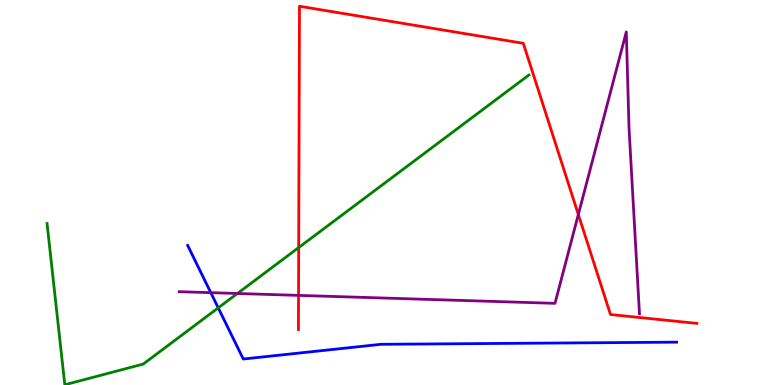[{'lines': ['blue', 'red'], 'intersections': []}, {'lines': ['green', 'red'], 'intersections': [{'x': 3.85, 'y': 3.57}]}, {'lines': ['purple', 'red'], 'intersections': [{'x': 3.85, 'y': 2.33}, {'x': 7.46, 'y': 4.43}]}, {'lines': ['blue', 'green'], 'intersections': [{'x': 2.82, 'y': 2.0}]}, {'lines': ['blue', 'purple'], 'intersections': [{'x': 2.72, 'y': 2.4}]}, {'lines': ['green', 'purple'], 'intersections': [{'x': 3.06, 'y': 2.38}]}]